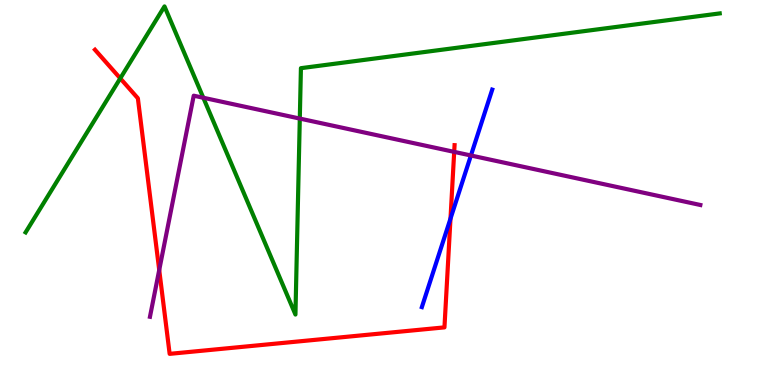[{'lines': ['blue', 'red'], 'intersections': [{'x': 5.81, 'y': 4.32}]}, {'lines': ['green', 'red'], 'intersections': [{'x': 1.55, 'y': 7.96}]}, {'lines': ['purple', 'red'], 'intersections': [{'x': 2.05, 'y': 2.99}, {'x': 5.86, 'y': 6.06}]}, {'lines': ['blue', 'green'], 'intersections': []}, {'lines': ['blue', 'purple'], 'intersections': [{'x': 6.08, 'y': 5.96}]}, {'lines': ['green', 'purple'], 'intersections': [{'x': 2.62, 'y': 7.46}, {'x': 3.87, 'y': 6.92}]}]